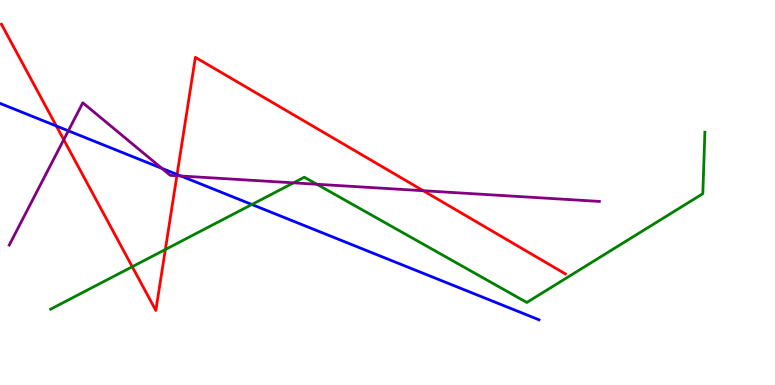[{'lines': ['blue', 'red'], 'intersections': [{'x': 0.727, 'y': 6.73}, {'x': 2.28, 'y': 5.47}]}, {'lines': ['green', 'red'], 'intersections': [{'x': 1.71, 'y': 3.07}, {'x': 2.13, 'y': 3.52}]}, {'lines': ['purple', 'red'], 'intersections': [{'x': 0.822, 'y': 6.37}, {'x': 2.28, 'y': 5.44}, {'x': 5.46, 'y': 5.05}]}, {'lines': ['blue', 'green'], 'intersections': [{'x': 3.25, 'y': 4.69}]}, {'lines': ['blue', 'purple'], 'intersections': [{'x': 0.882, 'y': 6.6}, {'x': 2.09, 'y': 5.63}, {'x': 2.33, 'y': 5.43}]}, {'lines': ['green', 'purple'], 'intersections': [{'x': 3.79, 'y': 5.25}, {'x': 4.09, 'y': 5.21}]}]